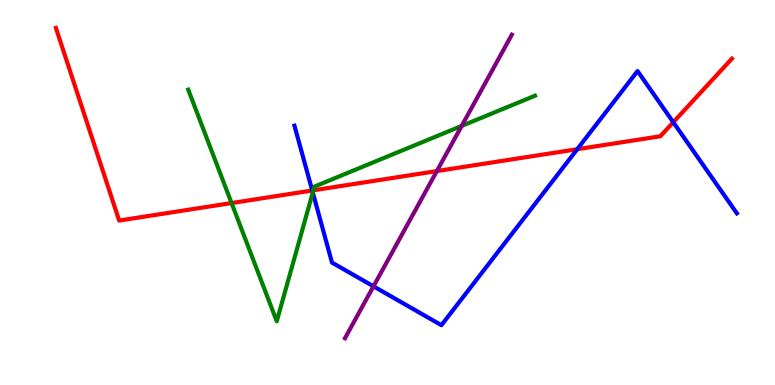[{'lines': ['blue', 'red'], 'intersections': [{'x': 4.03, 'y': 5.05}, {'x': 7.45, 'y': 6.12}, {'x': 8.69, 'y': 6.83}]}, {'lines': ['green', 'red'], 'intersections': [{'x': 2.99, 'y': 4.73}, {'x': 4.04, 'y': 5.06}]}, {'lines': ['purple', 'red'], 'intersections': [{'x': 5.64, 'y': 5.56}]}, {'lines': ['blue', 'green'], 'intersections': [{'x': 4.04, 'y': 5.0}]}, {'lines': ['blue', 'purple'], 'intersections': [{'x': 4.82, 'y': 2.56}]}, {'lines': ['green', 'purple'], 'intersections': [{'x': 5.96, 'y': 6.73}]}]